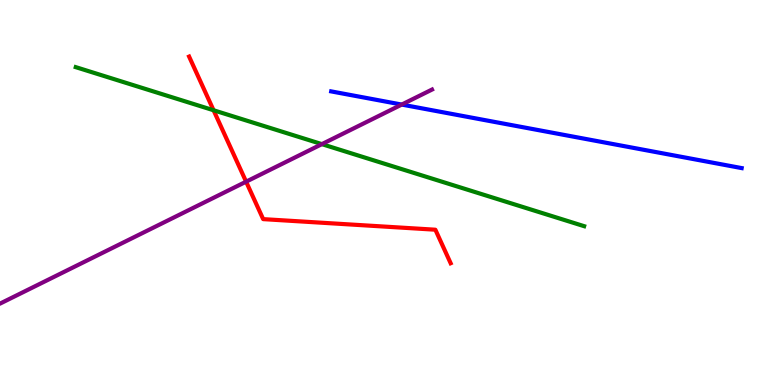[{'lines': ['blue', 'red'], 'intersections': []}, {'lines': ['green', 'red'], 'intersections': [{'x': 2.76, 'y': 7.14}]}, {'lines': ['purple', 'red'], 'intersections': [{'x': 3.18, 'y': 5.28}]}, {'lines': ['blue', 'green'], 'intersections': []}, {'lines': ['blue', 'purple'], 'intersections': [{'x': 5.18, 'y': 7.28}]}, {'lines': ['green', 'purple'], 'intersections': [{'x': 4.15, 'y': 6.26}]}]